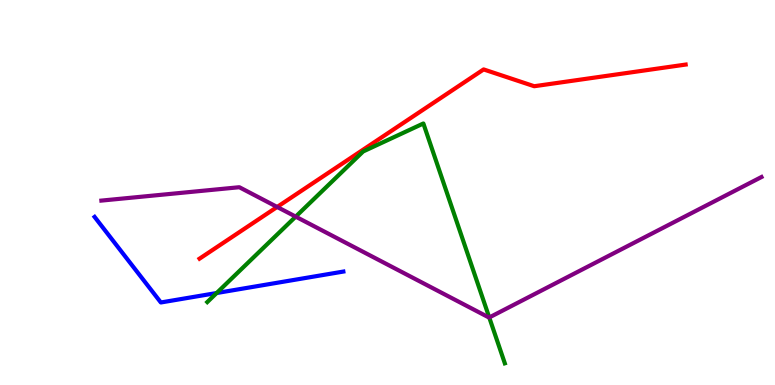[{'lines': ['blue', 'red'], 'intersections': []}, {'lines': ['green', 'red'], 'intersections': []}, {'lines': ['purple', 'red'], 'intersections': [{'x': 3.58, 'y': 4.62}]}, {'lines': ['blue', 'green'], 'intersections': [{'x': 2.8, 'y': 2.39}]}, {'lines': ['blue', 'purple'], 'intersections': []}, {'lines': ['green', 'purple'], 'intersections': [{'x': 3.82, 'y': 4.37}, {'x': 6.31, 'y': 1.75}]}]